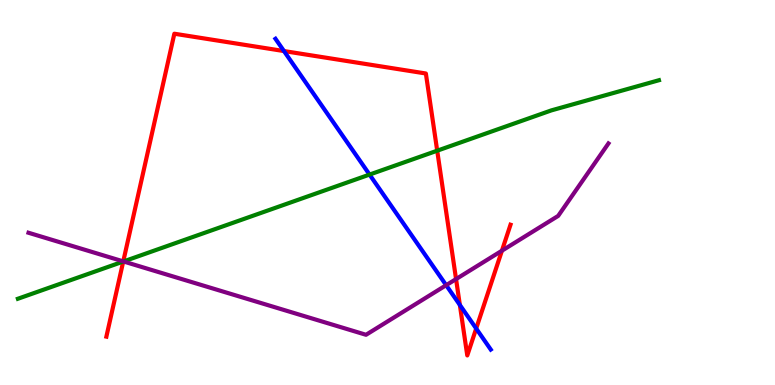[{'lines': ['blue', 'red'], 'intersections': [{'x': 3.66, 'y': 8.67}, {'x': 5.93, 'y': 2.08}, {'x': 6.14, 'y': 1.47}]}, {'lines': ['green', 'red'], 'intersections': [{'x': 1.59, 'y': 3.21}, {'x': 5.64, 'y': 6.09}]}, {'lines': ['purple', 'red'], 'intersections': [{'x': 1.59, 'y': 3.21}, {'x': 5.88, 'y': 2.75}, {'x': 6.48, 'y': 3.49}]}, {'lines': ['blue', 'green'], 'intersections': [{'x': 4.77, 'y': 5.47}]}, {'lines': ['blue', 'purple'], 'intersections': [{'x': 5.76, 'y': 2.59}]}, {'lines': ['green', 'purple'], 'intersections': [{'x': 1.59, 'y': 3.21}]}]